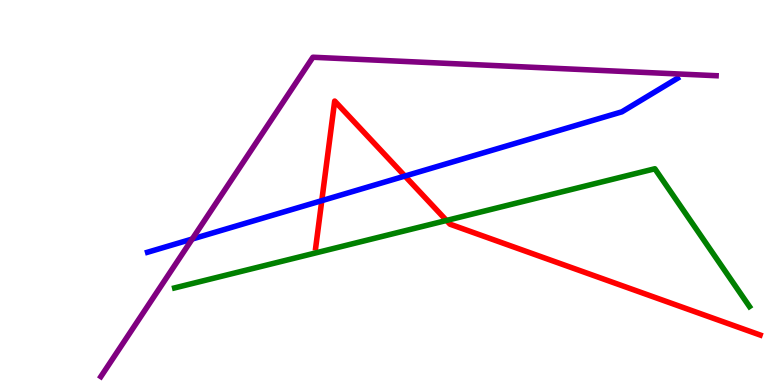[{'lines': ['blue', 'red'], 'intersections': [{'x': 4.15, 'y': 4.79}, {'x': 5.22, 'y': 5.43}]}, {'lines': ['green', 'red'], 'intersections': [{'x': 5.76, 'y': 4.27}]}, {'lines': ['purple', 'red'], 'intersections': []}, {'lines': ['blue', 'green'], 'intersections': []}, {'lines': ['blue', 'purple'], 'intersections': [{'x': 2.48, 'y': 3.79}]}, {'lines': ['green', 'purple'], 'intersections': []}]